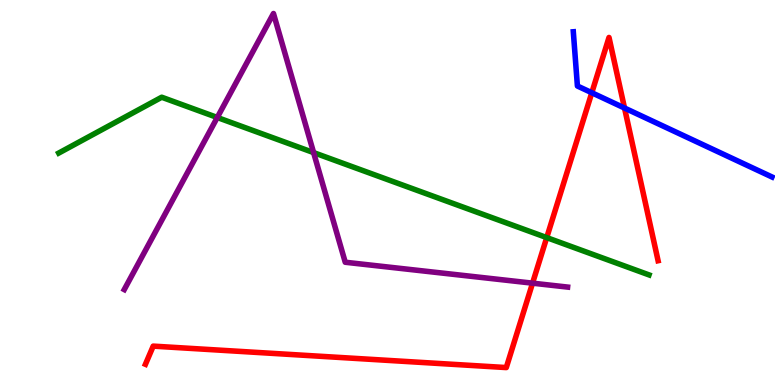[{'lines': ['blue', 'red'], 'intersections': [{'x': 7.64, 'y': 7.59}, {'x': 8.06, 'y': 7.19}]}, {'lines': ['green', 'red'], 'intersections': [{'x': 7.05, 'y': 3.83}]}, {'lines': ['purple', 'red'], 'intersections': [{'x': 6.87, 'y': 2.64}]}, {'lines': ['blue', 'green'], 'intersections': []}, {'lines': ['blue', 'purple'], 'intersections': []}, {'lines': ['green', 'purple'], 'intersections': [{'x': 2.8, 'y': 6.95}, {'x': 4.05, 'y': 6.04}]}]